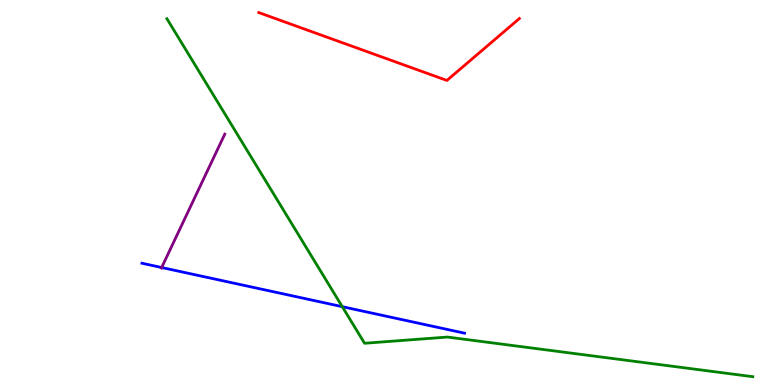[{'lines': ['blue', 'red'], 'intersections': []}, {'lines': ['green', 'red'], 'intersections': []}, {'lines': ['purple', 'red'], 'intersections': []}, {'lines': ['blue', 'green'], 'intersections': [{'x': 4.42, 'y': 2.03}]}, {'lines': ['blue', 'purple'], 'intersections': [{'x': 2.09, 'y': 3.05}]}, {'lines': ['green', 'purple'], 'intersections': []}]